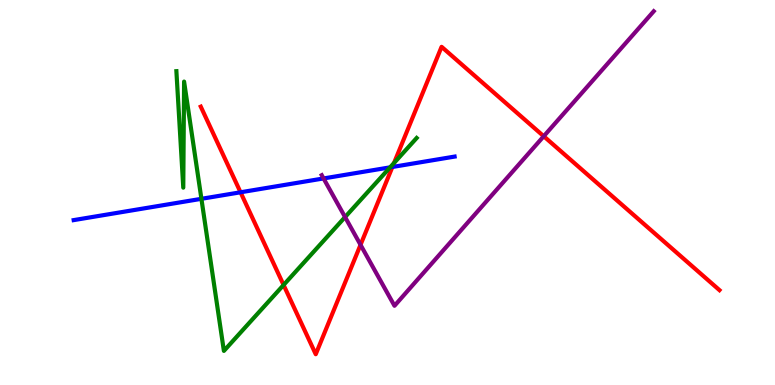[{'lines': ['blue', 'red'], 'intersections': [{'x': 3.1, 'y': 5.01}, {'x': 5.06, 'y': 5.66}]}, {'lines': ['green', 'red'], 'intersections': [{'x': 3.66, 'y': 2.6}, {'x': 5.08, 'y': 5.77}]}, {'lines': ['purple', 'red'], 'intersections': [{'x': 4.65, 'y': 3.64}, {'x': 7.02, 'y': 6.46}]}, {'lines': ['blue', 'green'], 'intersections': [{'x': 2.6, 'y': 4.84}, {'x': 5.03, 'y': 5.65}]}, {'lines': ['blue', 'purple'], 'intersections': [{'x': 4.18, 'y': 5.37}]}, {'lines': ['green', 'purple'], 'intersections': [{'x': 4.45, 'y': 4.36}]}]